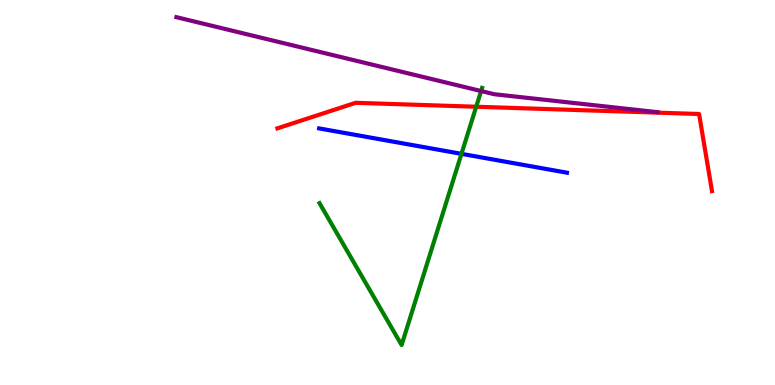[{'lines': ['blue', 'red'], 'intersections': []}, {'lines': ['green', 'red'], 'intersections': [{'x': 6.14, 'y': 7.23}]}, {'lines': ['purple', 'red'], 'intersections': []}, {'lines': ['blue', 'green'], 'intersections': [{'x': 5.95, 'y': 6.0}]}, {'lines': ['blue', 'purple'], 'intersections': []}, {'lines': ['green', 'purple'], 'intersections': [{'x': 6.21, 'y': 7.64}]}]